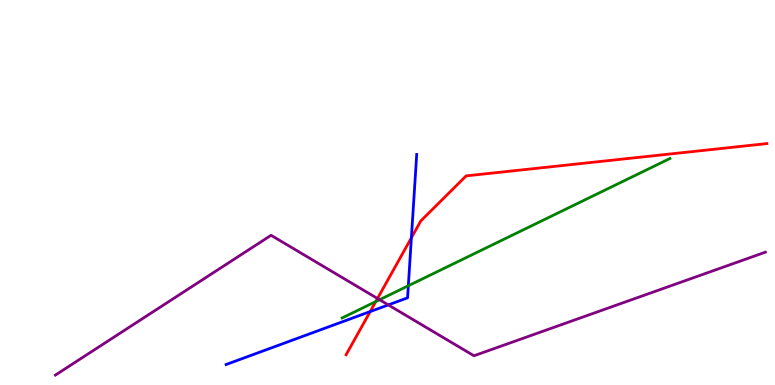[{'lines': ['blue', 'red'], 'intersections': [{'x': 4.78, 'y': 1.91}, {'x': 5.31, 'y': 3.82}]}, {'lines': ['green', 'red'], 'intersections': [{'x': 4.85, 'y': 2.17}]}, {'lines': ['purple', 'red'], 'intersections': [{'x': 4.87, 'y': 2.25}]}, {'lines': ['blue', 'green'], 'intersections': [{'x': 5.27, 'y': 2.58}]}, {'lines': ['blue', 'purple'], 'intersections': [{'x': 5.01, 'y': 2.08}]}, {'lines': ['green', 'purple'], 'intersections': [{'x': 4.9, 'y': 2.21}]}]